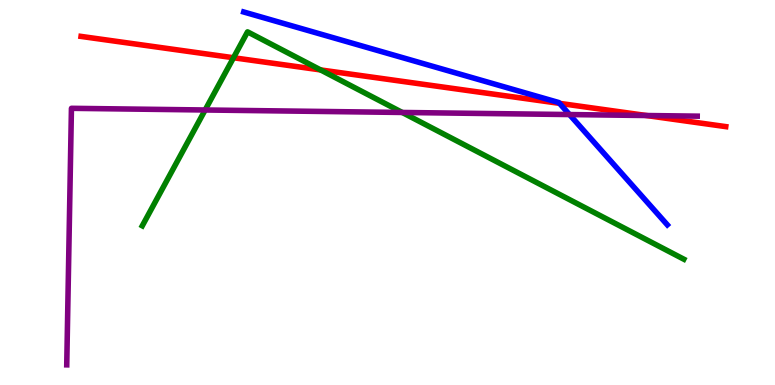[{'lines': ['blue', 'red'], 'intersections': [{'x': 7.22, 'y': 7.32}]}, {'lines': ['green', 'red'], 'intersections': [{'x': 3.01, 'y': 8.5}, {'x': 4.14, 'y': 8.18}]}, {'lines': ['purple', 'red'], 'intersections': [{'x': 8.34, 'y': 7.0}]}, {'lines': ['blue', 'green'], 'intersections': []}, {'lines': ['blue', 'purple'], 'intersections': [{'x': 7.35, 'y': 7.02}]}, {'lines': ['green', 'purple'], 'intersections': [{'x': 2.65, 'y': 7.14}, {'x': 5.19, 'y': 7.08}]}]